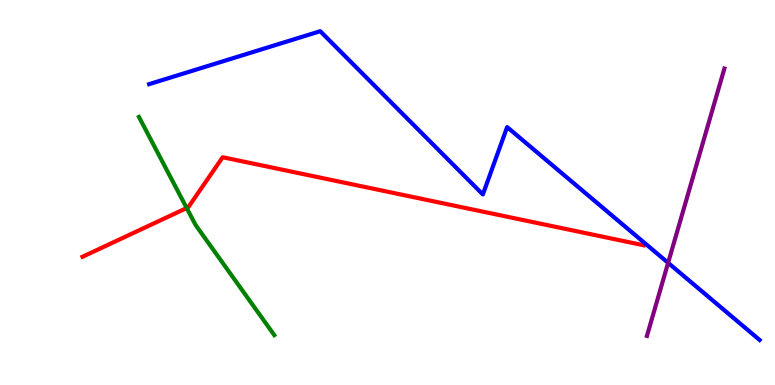[{'lines': ['blue', 'red'], 'intersections': []}, {'lines': ['green', 'red'], 'intersections': [{'x': 2.41, 'y': 4.6}]}, {'lines': ['purple', 'red'], 'intersections': []}, {'lines': ['blue', 'green'], 'intersections': []}, {'lines': ['blue', 'purple'], 'intersections': [{'x': 8.62, 'y': 3.17}]}, {'lines': ['green', 'purple'], 'intersections': []}]